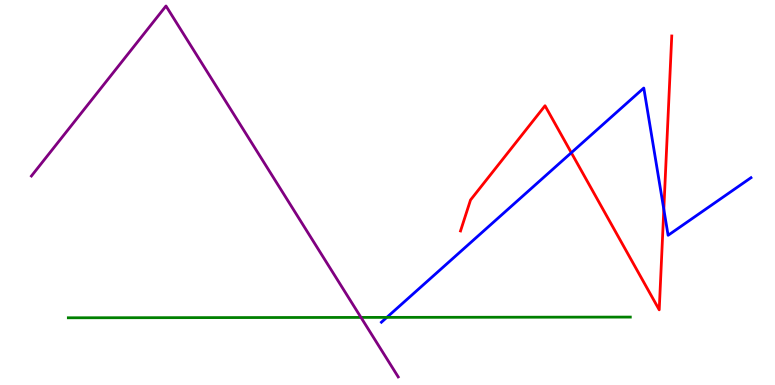[{'lines': ['blue', 'red'], 'intersections': [{'x': 7.37, 'y': 6.03}, {'x': 8.57, 'y': 4.56}]}, {'lines': ['green', 'red'], 'intersections': []}, {'lines': ['purple', 'red'], 'intersections': []}, {'lines': ['blue', 'green'], 'intersections': [{'x': 4.99, 'y': 1.76}]}, {'lines': ['blue', 'purple'], 'intersections': []}, {'lines': ['green', 'purple'], 'intersections': [{'x': 4.66, 'y': 1.76}]}]